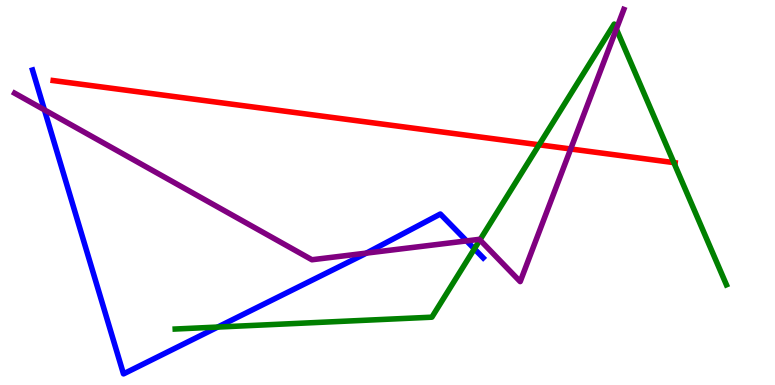[{'lines': ['blue', 'red'], 'intersections': []}, {'lines': ['green', 'red'], 'intersections': [{'x': 6.96, 'y': 6.24}, {'x': 8.69, 'y': 5.78}]}, {'lines': ['purple', 'red'], 'intersections': [{'x': 7.36, 'y': 6.13}]}, {'lines': ['blue', 'green'], 'intersections': [{'x': 2.81, 'y': 1.5}, {'x': 6.12, 'y': 3.54}]}, {'lines': ['blue', 'purple'], 'intersections': [{'x': 0.573, 'y': 7.15}, {'x': 4.73, 'y': 3.43}, {'x': 6.02, 'y': 3.74}]}, {'lines': ['green', 'purple'], 'intersections': [{'x': 6.19, 'y': 3.77}, {'x': 7.95, 'y': 9.25}]}]